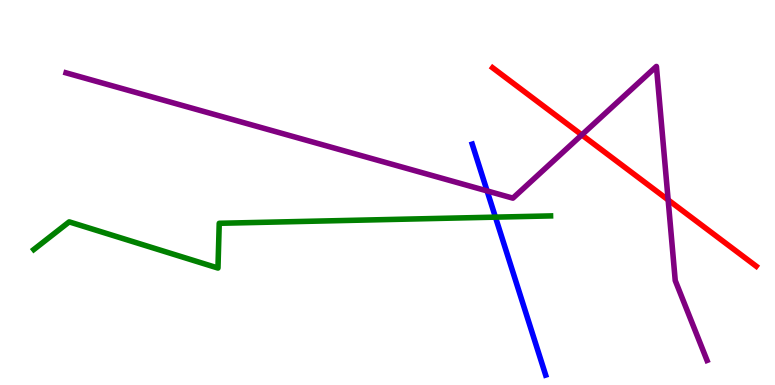[{'lines': ['blue', 'red'], 'intersections': []}, {'lines': ['green', 'red'], 'intersections': []}, {'lines': ['purple', 'red'], 'intersections': [{'x': 7.51, 'y': 6.5}, {'x': 8.62, 'y': 4.81}]}, {'lines': ['blue', 'green'], 'intersections': [{'x': 6.39, 'y': 4.36}]}, {'lines': ['blue', 'purple'], 'intersections': [{'x': 6.29, 'y': 5.04}]}, {'lines': ['green', 'purple'], 'intersections': []}]